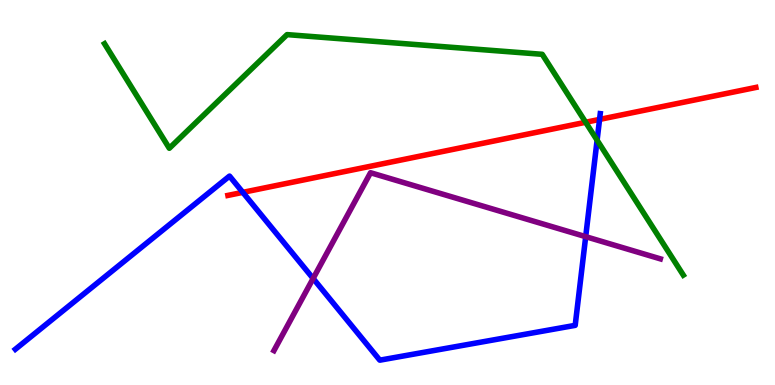[{'lines': ['blue', 'red'], 'intersections': [{'x': 3.13, 'y': 5.0}, {'x': 7.74, 'y': 6.9}]}, {'lines': ['green', 'red'], 'intersections': [{'x': 7.56, 'y': 6.82}]}, {'lines': ['purple', 'red'], 'intersections': []}, {'lines': ['blue', 'green'], 'intersections': [{'x': 7.7, 'y': 6.36}]}, {'lines': ['blue', 'purple'], 'intersections': [{'x': 4.04, 'y': 2.77}, {'x': 7.56, 'y': 3.85}]}, {'lines': ['green', 'purple'], 'intersections': []}]